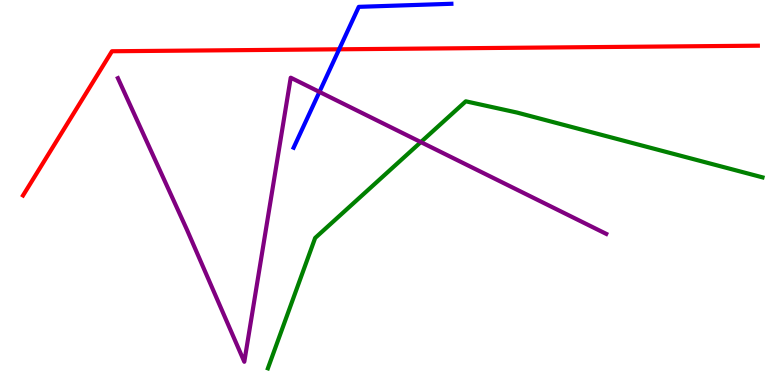[{'lines': ['blue', 'red'], 'intersections': [{'x': 4.38, 'y': 8.72}]}, {'lines': ['green', 'red'], 'intersections': []}, {'lines': ['purple', 'red'], 'intersections': []}, {'lines': ['blue', 'green'], 'intersections': []}, {'lines': ['blue', 'purple'], 'intersections': [{'x': 4.12, 'y': 7.61}]}, {'lines': ['green', 'purple'], 'intersections': [{'x': 5.43, 'y': 6.31}]}]